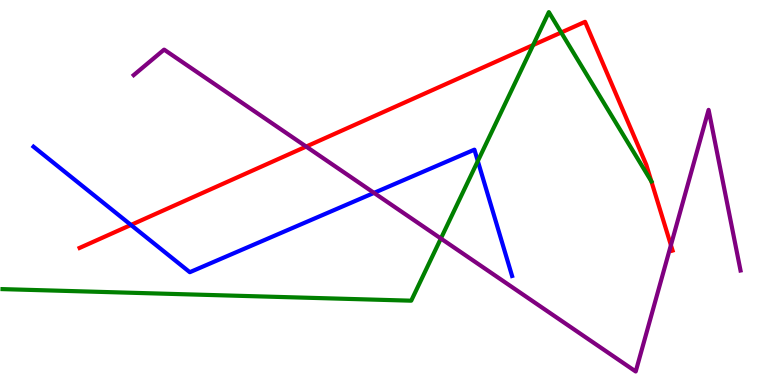[{'lines': ['blue', 'red'], 'intersections': [{'x': 1.69, 'y': 4.16}]}, {'lines': ['green', 'red'], 'intersections': [{'x': 6.88, 'y': 8.83}, {'x': 7.24, 'y': 9.16}, {'x': 8.4, 'y': 5.29}]}, {'lines': ['purple', 'red'], 'intersections': [{'x': 3.95, 'y': 6.19}, {'x': 8.66, 'y': 3.63}]}, {'lines': ['blue', 'green'], 'intersections': [{'x': 6.17, 'y': 5.82}]}, {'lines': ['blue', 'purple'], 'intersections': [{'x': 4.83, 'y': 4.99}]}, {'lines': ['green', 'purple'], 'intersections': [{'x': 5.69, 'y': 3.8}]}]